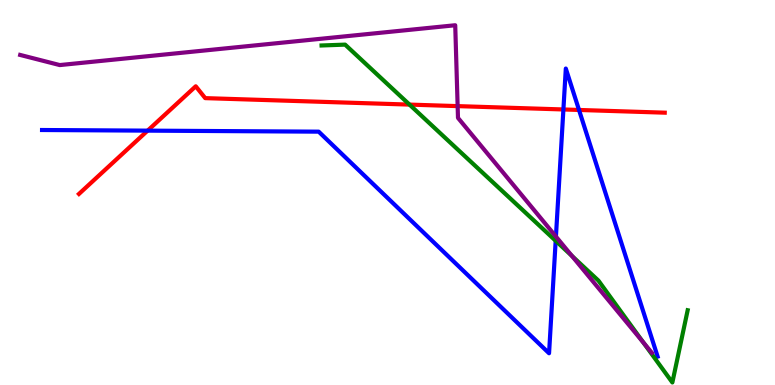[{'lines': ['blue', 'red'], 'intersections': [{'x': 1.9, 'y': 6.61}, {'x': 7.27, 'y': 7.16}, {'x': 7.47, 'y': 7.14}]}, {'lines': ['green', 'red'], 'intersections': [{'x': 5.28, 'y': 7.28}]}, {'lines': ['purple', 'red'], 'intersections': [{'x': 5.91, 'y': 7.24}]}, {'lines': ['blue', 'green'], 'intersections': [{'x': 7.17, 'y': 3.75}]}, {'lines': ['blue', 'purple'], 'intersections': [{'x': 7.17, 'y': 3.86}]}, {'lines': ['green', 'purple'], 'intersections': [{'x': 7.38, 'y': 3.35}, {'x': 8.3, 'y': 1.11}]}]